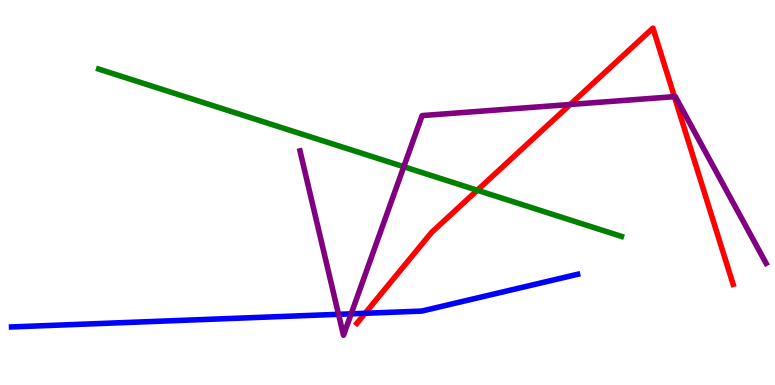[{'lines': ['blue', 'red'], 'intersections': [{'x': 4.71, 'y': 1.86}]}, {'lines': ['green', 'red'], 'intersections': [{'x': 6.16, 'y': 5.06}]}, {'lines': ['purple', 'red'], 'intersections': [{'x': 7.36, 'y': 7.29}, {'x': 8.7, 'y': 7.49}]}, {'lines': ['blue', 'green'], 'intersections': []}, {'lines': ['blue', 'purple'], 'intersections': [{'x': 4.37, 'y': 1.84}, {'x': 4.53, 'y': 1.85}]}, {'lines': ['green', 'purple'], 'intersections': [{'x': 5.21, 'y': 5.67}]}]